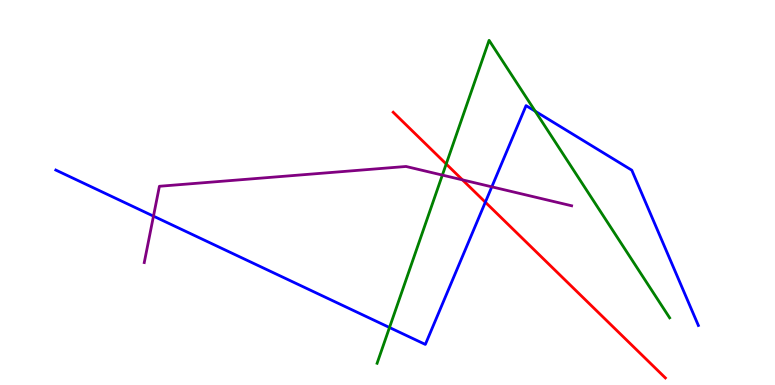[{'lines': ['blue', 'red'], 'intersections': [{'x': 6.26, 'y': 4.75}]}, {'lines': ['green', 'red'], 'intersections': [{'x': 5.76, 'y': 5.74}]}, {'lines': ['purple', 'red'], 'intersections': [{'x': 5.97, 'y': 5.33}]}, {'lines': ['blue', 'green'], 'intersections': [{'x': 5.03, 'y': 1.49}, {'x': 6.91, 'y': 7.11}]}, {'lines': ['blue', 'purple'], 'intersections': [{'x': 1.98, 'y': 4.39}, {'x': 6.35, 'y': 5.15}]}, {'lines': ['green', 'purple'], 'intersections': [{'x': 5.71, 'y': 5.45}]}]